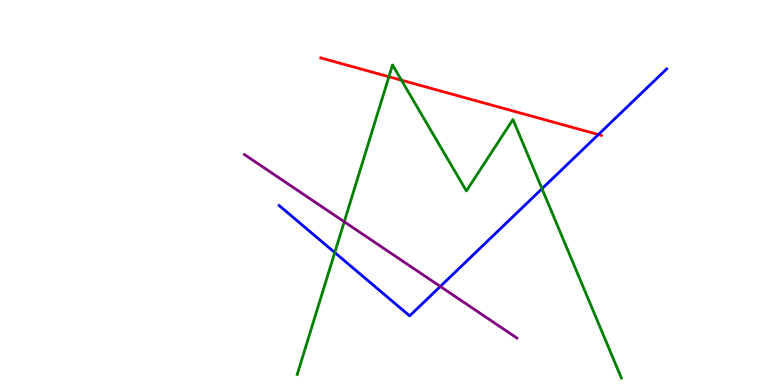[{'lines': ['blue', 'red'], 'intersections': [{'x': 7.72, 'y': 6.51}]}, {'lines': ['green', 'red'], 'intersections': [{'x': 5.02, 'y': 8.01}, {'x': 5.18, 'y': 7.92}]}, {'lines': ['purple', 'red'], 'intersections': []}, {'lines': ['blue', 'green'], 'intersections': [{'x': 4.32, 'y': 3.44}, {'x': 6.99, 'y': 5.1}]}, {'lines': ['blue', 'purple'], 'intersections': [{'x': 5.68, 'y': 2.56}]}, {'lines': ['green', 'purple'], 'intersections': [{'x': 4.44, 'y': 4.24}]}]